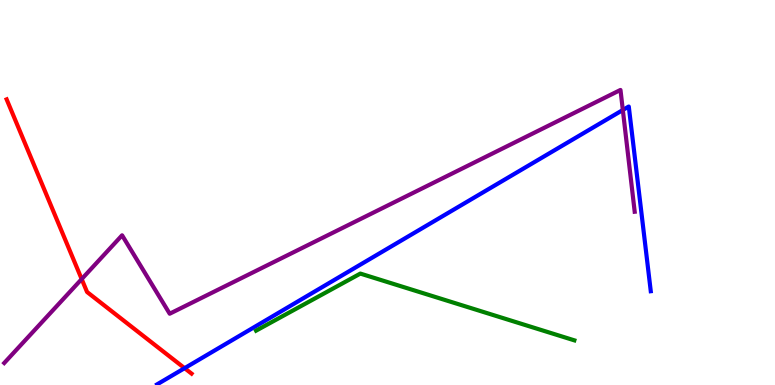[{'lines': ['blue', 'red'], 'intersections': [{'x': 2.38, 'y': 0.437}]}, {'lines': ['green', 'red'], 'intersections': []}, {'lines': ['purple', 'red'], 'intersections': [{'x': 1.05, 'y': 2.75}]}, {'lines': ['blue', 'green'], 'intersections': []}, {'lines': ['blue', 'purple'], 'intersections': [{'x': 8.04, 'y': 7.14}]}, {'lines': ['green', 'purple'], 'intersections': []}]